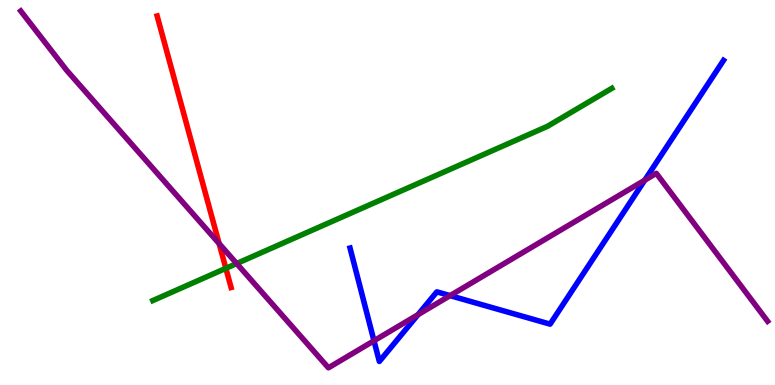[{'lines': ['blue', 'red'], 'intersections': []}, {'lines': ['green', 'red'], 'intersections': [{'x': 2.91, 'y': 3.03}]}, {'lines': ['purple', 'red'], 'intersections': [{'x': 2.83, 'y': 3.67}]}, {'lines': ['blue', 'green'], 'intersections': []}, {'lines': ['blue', 'purple'], 'intersections': [{'x': 4.83, 'y': 1.15}, {'x': 5.39, 'y': 1.83}, {'x': 5.81, 'y': 2.32}, {'x': 8.32, 'y': 5.32}]}, {'lines': ['green', 'purple'], 'intersections': [{'x': 3.05, 'y': 3.15}]}]